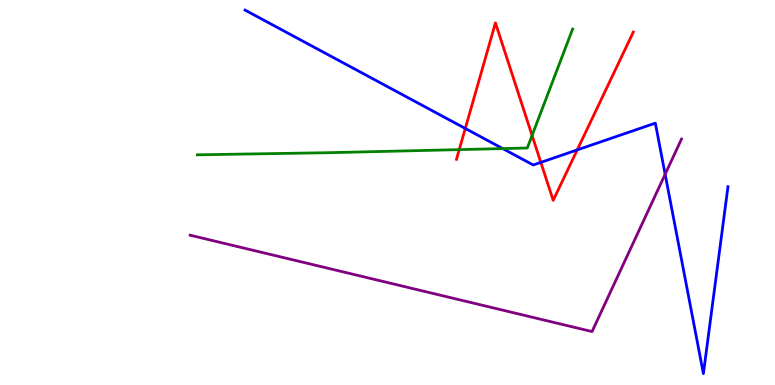[{'lines': ['blue', 'red'], 'intersections': [{'x': 6.0, 'y': 6.66}, {'x': 6.98, 'y': 5.78}, {'x': 7.45, 'y': 6.11}]}, {'lines': ['green', 'red'], 'intersections': [{'x': 5.93, 'y': 6.11}, {'x': 6.87, 'y': 6.48}]}, {'lines': ['purple', 'red'], 'intersections': []}, {'lines': ['blue', 'green'], 'intersections': [{'x': 6.49, 'y': 6.14}]}, {'lines': ['blue', 'purple'], 'intersections': [{'x': 8.58, 'y': 5.47}]}, {'lines': ['green', 'purple'], 'intersections': []}]